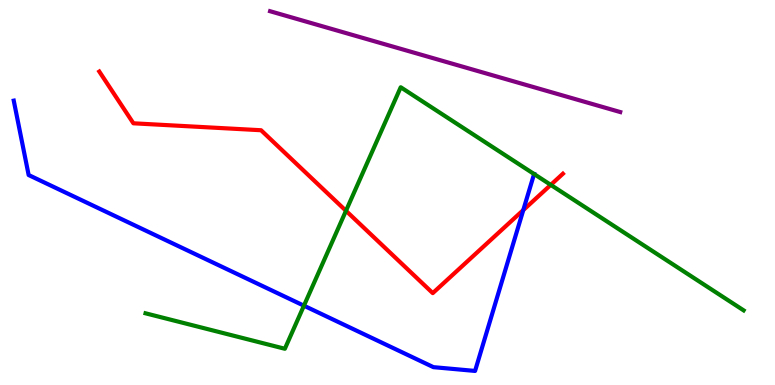[{'lines': ['blue', 'red'], 'intersections': [{'x': 6.75, 'y': 4.54}]}, {'lines': ['green', 'red'], 'intersections': [{'x': 4.46, 'y': 4.52}, {'x': 7.11, 'y': 5.2}]}, {'lines': ['purple', 'red'], 'intersections': []}, {'lines': ['blue', 'green'], 'intersections': [{'x': 3.92, 'y': 2.06}, {'x': 6.89, 'y': 5.48}]}, {'lines': ['blue', 'purple'], 'intersections': []}, {'lines': ['green', 'purple'], 'intersections': []}]